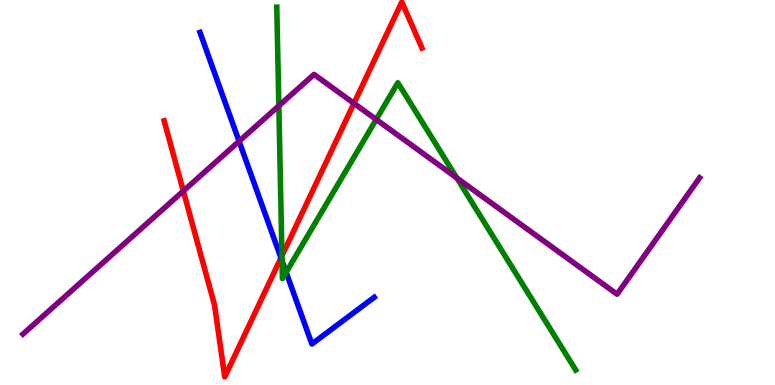[{'lines': ['blue', 'red'], 'intersections': [{'x': 3.63, 'y': 3.3}]}, {'lines': ['green', 'red'], 'intersections': [{'x': 3.64, 'y': 3.36}]}, {'lines': ['purple', 'red'], 'intersections': [{'x': 2.37, 'y': 5.04}, {'x': 4.57, 'y': 7.32}]}, {'lines': ['blue', 'green'], 'intersections': [{'x': 3.64, 'y': 3.22}, {'x': 3.69, 'y': 2.93}]}, {'lines': ['blue', 'purple'], 'intersections': [{'x': 3.08, 'y': 6.33}]}, {'lines': ['green', 'purple'], 'intersections': [{'x': 3.6, 'y': 7.25}, {'x': 4.85, 'y': 6.9}, {'x': 5.89, 'y': 5.38}]}]